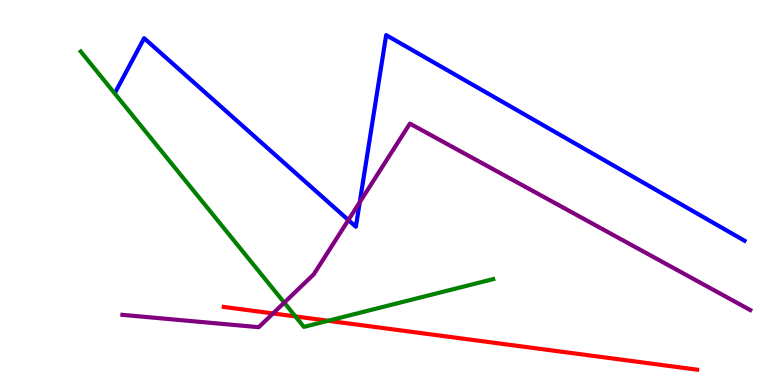[{'lines': ['blue', 'red'], 'intersections': []}, {'lines': ['green', 'red'], 'intersections': [{'x': 3.81, 'y': 1.78}, {'x': 4.23, 'y': 1.67}]}, {'lines': ['purple', 'red'], 'intersections': [{'x': 3.52, 'y': 1.86}]}, {'lines': ['blue', 'green'], 'intersections': []}, {'lines': ['blue', 'purple'], 'intersections': [{'x': 4.5, 'y': 4.28}, {'x': 4.64, 'y': 4.75}]}, {'lines': ['green', 'purple'], 'intersections': [{'x': 3.67, 'y': 2.14}]}]